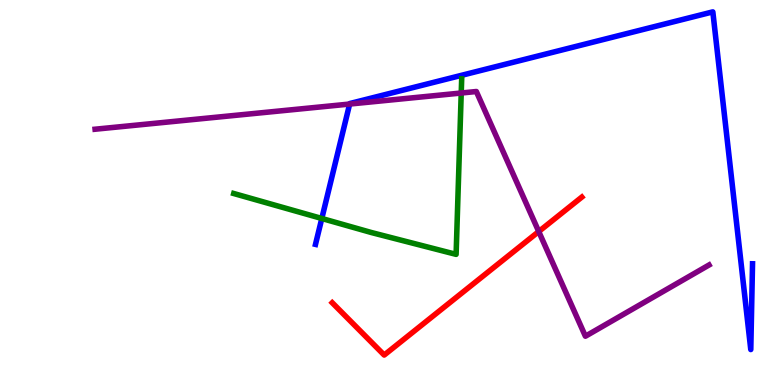[{'lines': ['blue', 'red'], 'intersections': []}, {'lines': ['green', 'red'], 'intersections': []}, {'lines': ['purple', 'red'], 'intersections': [{'x': 6.95, 'y': 3.99}]}, {'lines': ['blue', 'green'], 'intersections': [{'x': 4.15, 'y': 4.33}]}, {'lines': ['blue', 'purple'], 'intersections': [{'x': 4.51, 'y': 7.3}]}, {'lines': ['green', 'purple'], 'intersections': [{'x': 5.95, 'y': 7.58}]}]